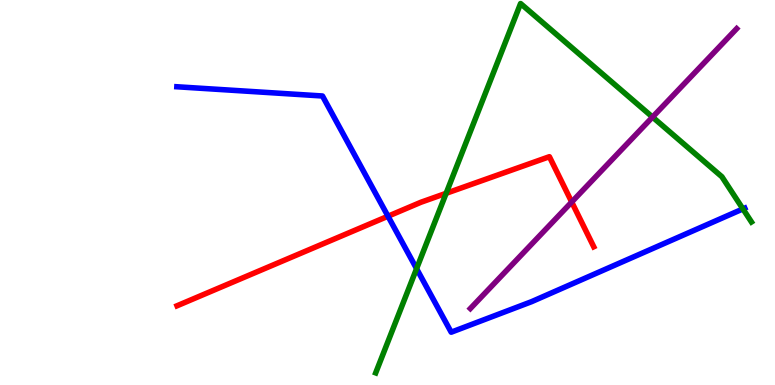[{'lines': ['blue', 'red'], 'intersections': [{'x': 5.01, 'y': 4.38}]}, {'lines': ['green', 'red'], 'intersections': [{'x': 5.76, 'y': 4.98}]}, {'lines': ['purple', 'red'], 'intersections': [{'x': 7.38, 'y': 4.75}]}, {'lines': ['blue', 'green'], 'intersections': [{'x': 5.38, 'y': 3.02}, {'x': 9.59, 'y': 4.57}]}, {'lines': ['blue', 'purple'], 'intersections': []}, {'lines': ['green', 'purple'], 'intersections': [{'x': 8.42, 'y': 6.96}]}]